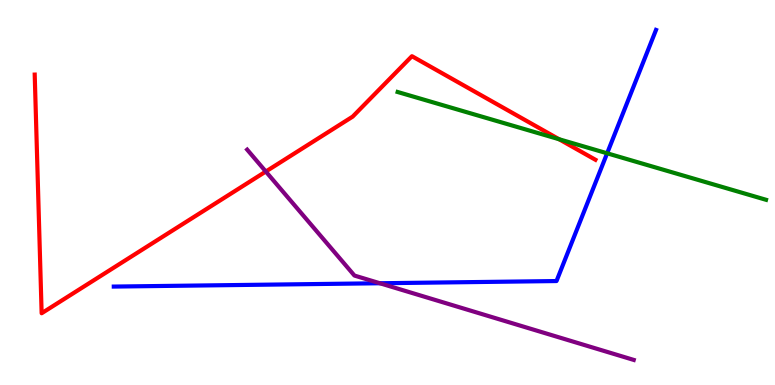[{'lines': ['blue', 'red'], 'intersections': []}, {'lines': ['green', 'red'], 'intersections': [{'x': 7.21, 'y': 6.38}]}, {'lines': ['purple', 'red'], 'intersections': [{'x': 3.43, 'y': 5.54}]}, {'lines': ['blue', 'green'], 'intersections': [{'x': 7.83, 'y': 6.02}]}, {'lines': ['blue', 'purple'], 'intersections': [{'x': 4.9, 'y': 2.64}]}, {'lines': ['green', 'purple'], 'intersections': []}]